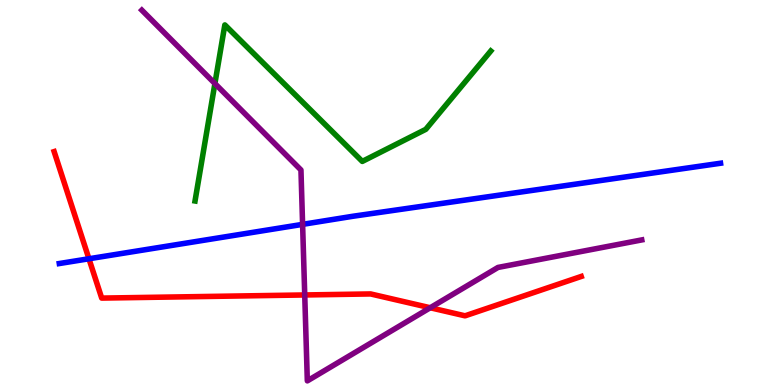[{'lines': ['blue', 'red'], 'intersections': [{'x': 1.15, 'y': 3.28}]}, {'lines': ['green', 'red'], 'intersections': []}, {'lines': ['purple', 'red'], 'intersections': [{'x': 3.93, 'y': 2.34}, {'x': 5.55, 'y': 2.01}]}, {'lines': ['blue', 'green'], 'intersections': []}, {'lines': ['blue', 'purple'], 'intersections': [{'x': 3.9, 'y': 4.17}]}, {'lines': ['green', 'purple'], 'intersections': [{'x': 2.77, 'y': 7.83}]}]